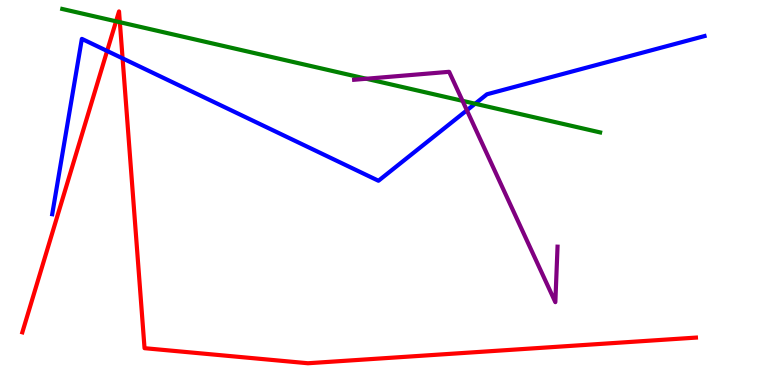[{'lines': ['blue', 'red'], 'intersections': [{'x': 1.38, 'y': 8.68}, {'x': 1.58, 'y': 8.48}]}, {'lines': ['green', 'red'], 'intersections': [{'x': 1.5, 'y': 9.45}, {'x': 1.55, 'y': 9.42}]}, {'lines': ['purple', 'red'], 'intersections': []}, {'lines': ['blue', 'green'], 'intersections': [{'x': 6.13, 'y': 7.31}]}, {'lines': ['blue', 'purple'], 'intersections': [{'x': 6.02, 'y': 7.14}]}, {'lines': ['green', 'purple'], 'intersections': [{'x': 4.73, 'y': 7.95}, {'x': 5.97, 'y': 7.38}]}]